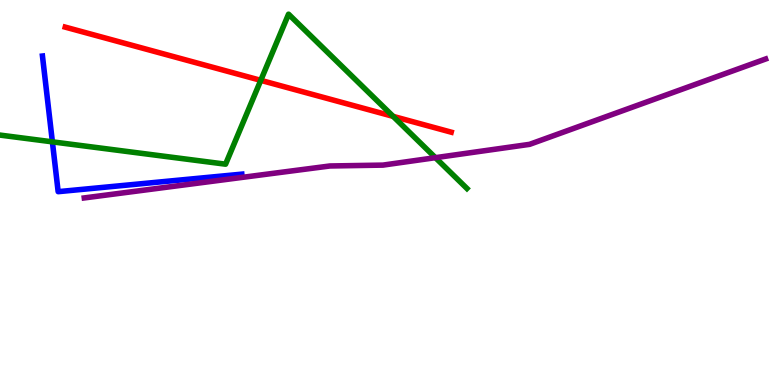[{'lines': ['blue', 'red'], 'intersections': []}, {'lines': ['green', 'red'], 'intersections': [{'x': 3.36, 'y': 7.91}, {'x': 5.07, 'y': 6.98}]}, {'lines': ['purple', 'red'], 'intersections': []}, {'lines': ['blue', 'green'], 'intersections': [{'x': 0.676, 'y': 6.32}]}, {'lines': ['blue', 'purple'], 'intersections': []}, {'lines': ['green', 'purple'], 'intersections': [{'x': 5.62, 'y': 5.9}]}]